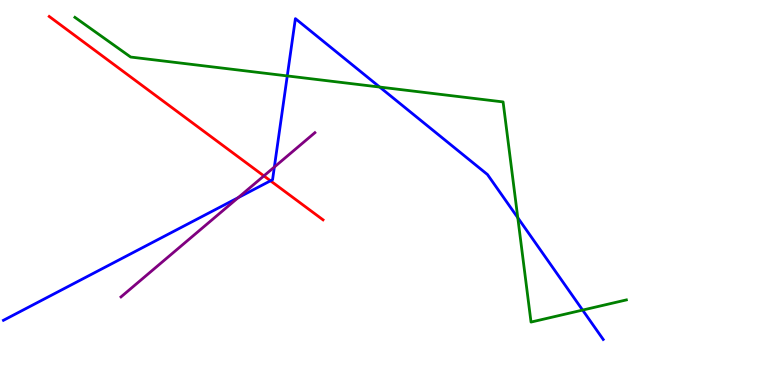[{'lines': ['blue', 'red'], 'intersections': [{'x': 3.49, 'y': 5.3}]}, {'lines': ['green', 'red'], 'intersections': []}, {'lines': ['purple', 'red'], 'intersections': [{'x': 3.4, 'y': 5.43}]}, {'lines': ['blue', 'green'], 'intersections': [{'x': 3.71, 'y': 8.03}, {'x': 4.9, 'y': 7.74}, {'x': 6.68, 'y': 4.35}, {'x': 7.52, 'y': 1.95}]}, {'lines': ['blue', 'purple'], 'intersections': [{'x': 3.07, 'y': 4.87}, {'x': 3.54, 'y': 5.66}]}, {'lines': ['green', 'purple'], 'intersections': []}]